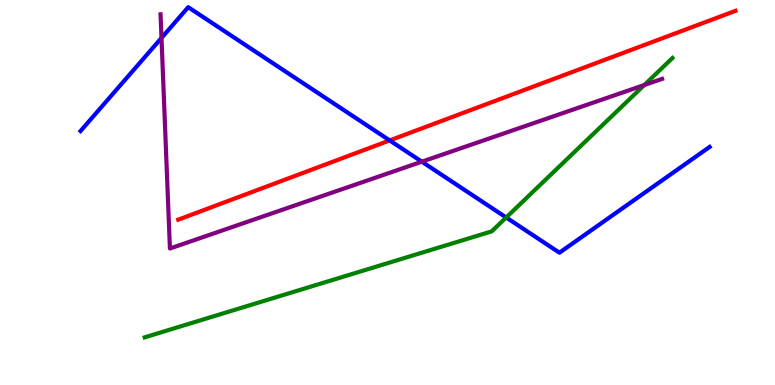[{'lines': ['blue', 'red'], 'intersections': [{'x': 5.03, 'y': 6.35}]}, {'lines': ['green', 'red'], 'intersections': []}, {'lines': ['purple', 'red'], 'intersections': []}, {'lines': ['blue', 'green'], 'intersections': [{'x': 6.53, 'y': 4.35}]}, {'lines': ['blue', 'purple'], 'intersections': [{'x': 2.08, 'y': 9.01}, {'x': 5.44, 'y': 5.8}]}, {'lines': ['green', 'purple'], 'intersections': [{'x': 8.31, 'y': 7.79}]}]